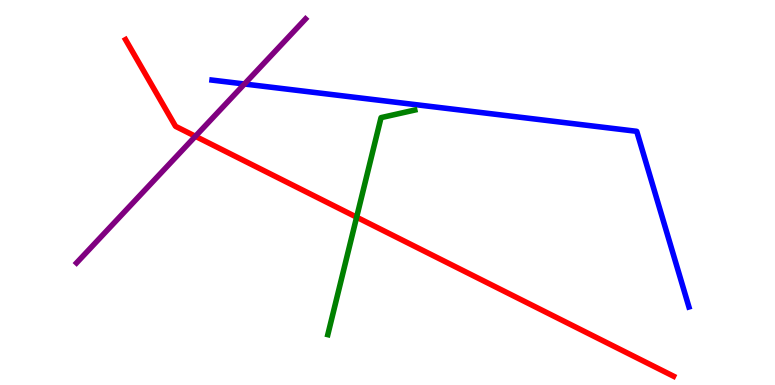[{'lines': ['blue', 'red'], 'intersections': []}, {'lines': ['green', 'red'], 'intersections': [{'x': 4.6, 'y': 4.36}]}, {'lines': ['purple', 'red'], 'intersections': [{'x': 2.52, 'y': 6.46}]}, {'lines': ['blue', 'green'], 'intersections': []}, {'lines': ['blue', 'purple'], 'intersections': [{'x': 3.15, 'y': 7.82}]}, {'lines': ['green', 'purple'], 'intersections': []}]